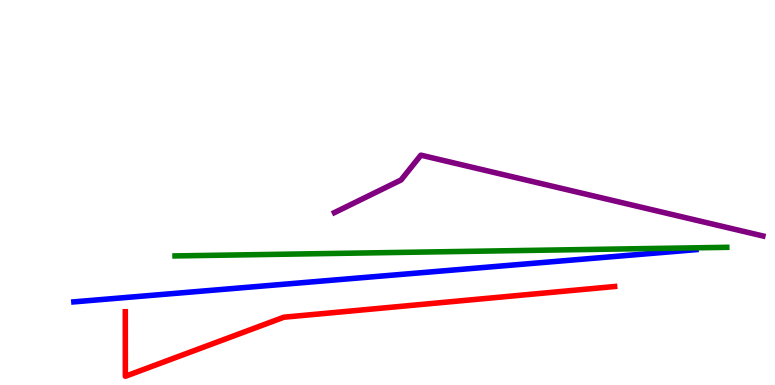[{'lines': ['blue', 'red'], 'intersections': []}, {'lines': ['green', 'red'], 'intersections': []}, {'lines': ['purple', 'red'], 'intersections': []}, {'lines': ['blue', 'green'], 'intersections': []}, {'lines': ['blue', 'purple'], 'intersections': []}, {'lines': ['green', 'purple'], 'intersections': []}]